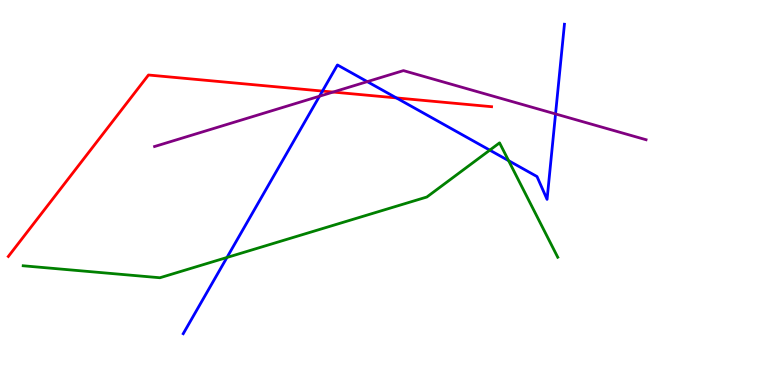[{'lines': ['blue', 'red'], 'intersections': [{'x': 4.16, 'y': 7.63}, {'x': 5.11, 'y': 7.46}]}, {'lines': ['green', 'red'], 'intersections': []}, {'lines': ['purple', 'red'], 'intersections': [{'x': 4.3, 'y': 7.61}]}, {'lines': ['blue', 'green'], 'intersections': [{'x': 2.93, 'y': 3.31}, {'x': 6.32, 'y': 6.1}, {'x': 6.56, 'y': 5.83}]}, {'lines': ['blue', 'purple'], 'intersections': [{'x': 4.12, 'y': 7.5}, {'x': 4.74, 'y': 7.88}, {'x': 7.17, 'y': 7.04}]}, {'lines': ['green', 'purple'], 'intersections': []}]